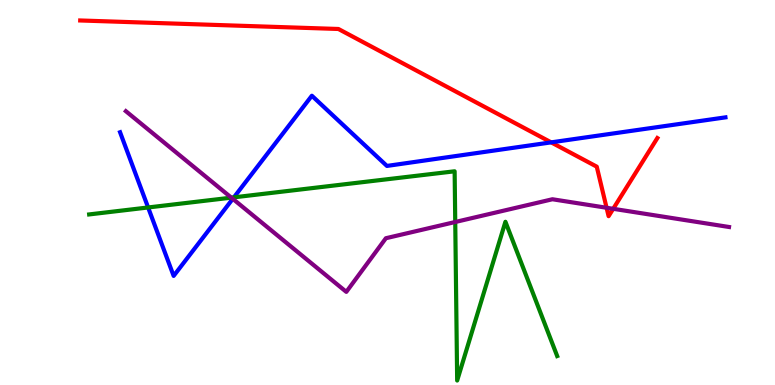[{'lines': ['blue', 'red'], 'intersections': [{'x': 7.11, 'y': 6.3}]}, {'lines': ['green', 'red'], 'intersections': []}, {'lines': ['purple', 'red'], 'intersections': [{'x': 7.83, 'y': 4.6}, {'x': 7.91, 'y': 4.58}]}, {'lines': ['blue', 'green'], 'intersections': [{'x': 1.91, 'y': 4.61}, {'x': 3.02, 'y': 4.87}]}, {'lines': ['blue', 'purple'], 'intersections': [{'x': 3.0, 'y': 4.84}]}, {'lines': ['green', 'purple'], 'intersections': [{'x': 2.99, 'y': 4.87}, {'x': 5.87, 'y': 4.23}]}]